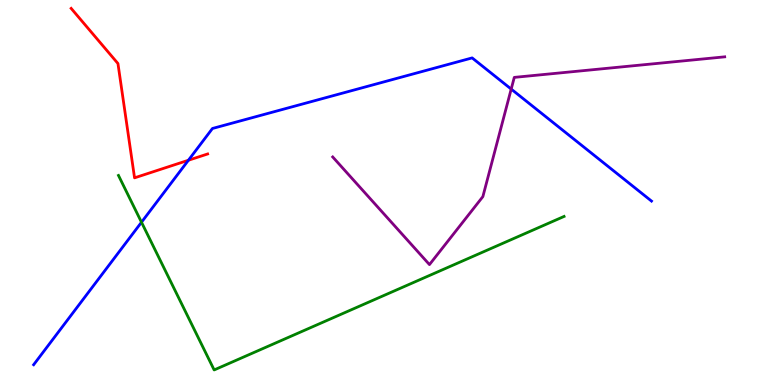[{'lines': ['blue', 'red'], 'intersections': [{'x': 2.43, 'y': 5.84}]}, {'lines': ['green', 'red'], 'intersections': []}, {'lines': ['purple', 'red'], 'intersections': []}, {'lines': ['blue', 'green'], 'intersections': [{'x': 1.83, 'y': 4.23}]}, {'lines': ['blue', 'purple'], 'intersections': [{'x': 6.6, 'y': 7.69}]}, {'lines': ['green', 'purple'], 'intersections': []}]